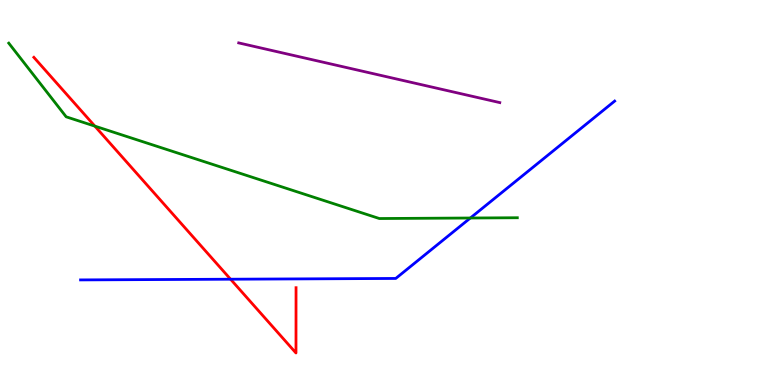[{'lines': ['blue', 'red'], 'intersections': [{'x': 2.98, 'y': 2.75}]}, {'lines': ['green', 'red'], 'intersections': [{'x': 1.22, 'y': 6.72}]}, {'lines': ['purple', 'red'], 'intersections': []}, {'lines': ['blue', 'green'], 'intersections': [{'x': 6.07, 'y': 4.34}]}, {'lines': ['blue', 'purple'], 'intersections': []}, {'lines': ['green', 'purple'], 'intersections': []}]